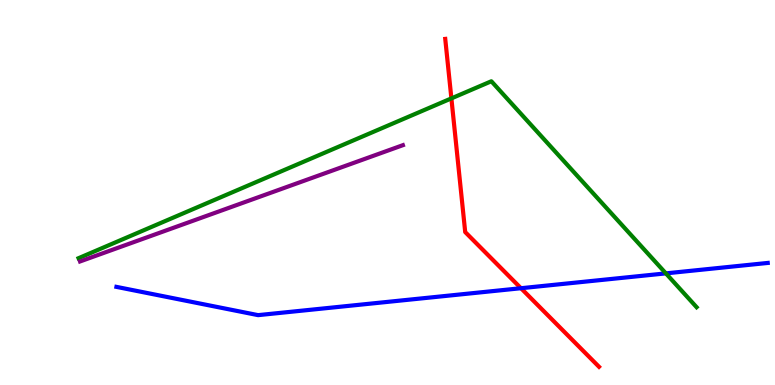[{'lines': ['blue', 'red'], 'intersections': [{'x': 6.72, 'y': 2.51}]}, {'lines': ['green', 'red'], 'intersections': [{'x': 5.82, 'y': 7.44}]}, {'lines': ['purple', 'red'], 'intersections': []}, {'lines': ['blue', 'green'], 'intersections': [{'x': 8.59, 'y': 2.9}]}, {'lines': ['blue', 'purple'], 'intersections': []}, {'lines': ['green', 'purple'], 'intersections': []}]